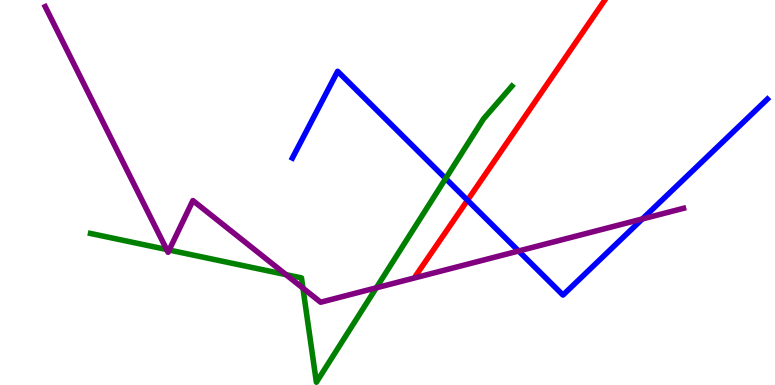[{'lines': ['blue', 'red'], 'intersections': [{'x': 6.03, 'y': 4.8}]}, {'lines': ['green', 'red'], 'intersections': []}, {'lines': ['purple', 'red'], 'intersections': []}, {'lines': ['blue', 'green'], 'intersections': [{'x': 5.75, 'y': 5.36}]}, {'lines': ['blue', 'purple'], 'intersections': [{'x': 6.69, 'y': 3.48}, {'x': 8.29, 'y': 4.31}]}, {'lines': ['green', 'purple'], 'intersections': [{'x': 2.15, 'y': 3.52}, {'x': 2.18, 'y': 3.51}, {'x': 3.69, 'y': 2.87}, {'x': 3.91, 'y': 2.52}, {'x': 4.86, 'y': 2.52}]}]